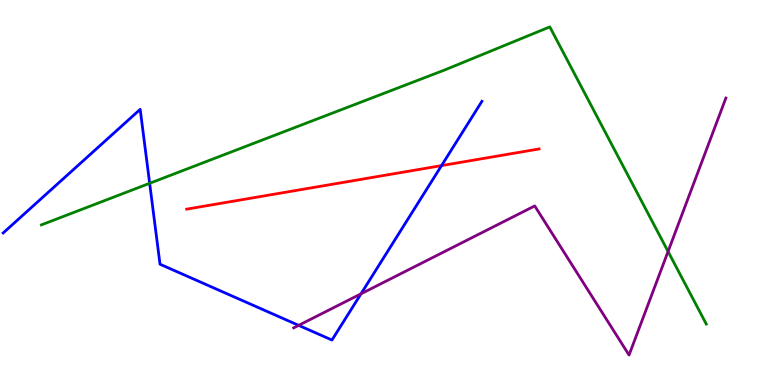[{'lines': ['blue', 'red'], 'intersections': [{'x': 5.7, 'y': 5.7}]}, {'lines': ['green', 'red'], 'intersections': []}, {'lines': ['purple', 'red'], 'intersections': []}, {'lines': ['blue', 'green'], 'intersections': [{'x': 1.93, 'y': 5.24}]}, {'lines': ['blue', 'purple'], 'intersections': [{'x': 3.85, 'y': 1.55}, {'x': 4.66, 'y': 2.37}]}, {'lines': ['green', 'purple'], 'intersections': [{'x': 8.62, 'y': 3.47}]}]